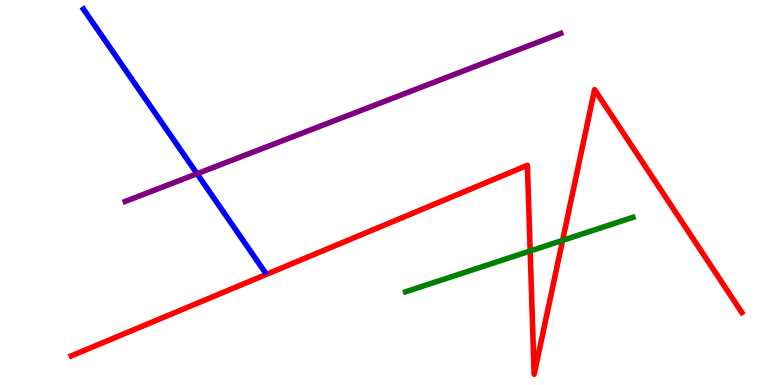[{'lines': ['blue', 'red'], 'intersections': []}, {'lines': ['green', 'red'], 'intersections': [{'x': 6.84, 'y': 3.48}, {'x': 7.26, 'y': 3.76}]}, {'lines': ['purple', 'red'], 'intersections': []}, {'lines': ['blue', 'green'], 'intersections': []}, {'lines': ['blue', 'purple'], 'intersections': [{'x': 2.54, 'y': 5.49}]}, {'lines': ['green', 'purple'], 'intersections': []}]